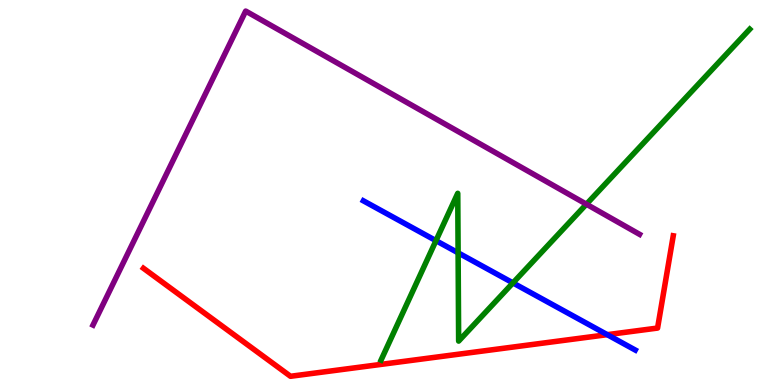[{'lines': ['blue', 'red'], 'intersections': [{'x': 7.84, 'y': 1.31}]}, {'lines': ['green', 'red'], 'intersections': []}, {'lines': ['purple', 'red'], 'intersections': []}, {'lines': ['blue', 'green'], 'intersections': [{'x': 5.63, 'y': 3.75}, {'x': 5.91, 'y': 3.43}, {'x': 6.62, 'y': 2.65}]}, {'lines': ['blue', 'purple'], 'intersections': []}, {'lines': ['green', 'purple'], 'intersections': [{'x': 7.57, 'y': 4.7}]}]